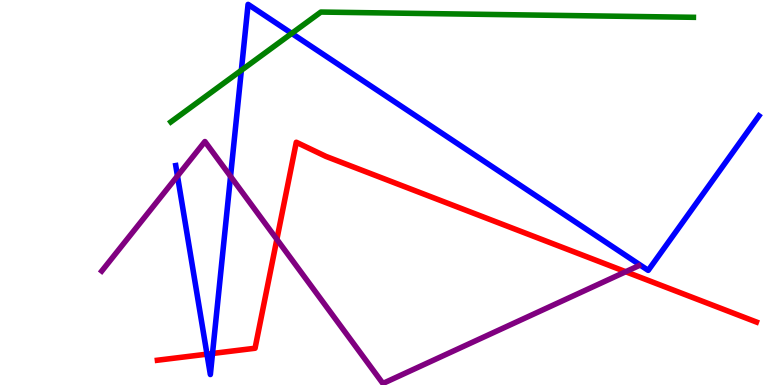[{'lines': ['blue', 'red'], 'intersections': [{'x': 2.67, 'y': 0.801}, {'x': 2.74, 'y': 0.819}]}, {'lines': ['green', 'red'], 'intersections': []}, {'lines': ['purple', 'red'], 'intersections': [{'x': 3.57, 'y': 3.78}, {'x': 8.07, 'y': 2.94}]}, {'lines': ['blue', 'green'], 'intersections': [{'x': 3.11, 'y': 8.17}, {'x': 3.76, 'y': 9.13}]}, {'lines': ['blue', 'purple'], 'intersections': [{'x': 2.29, 'y': 5.43}, {'x': 2.97, 'y': 5.42}]}, {'lines': ['green', 'purple'], 'intersections': []}]